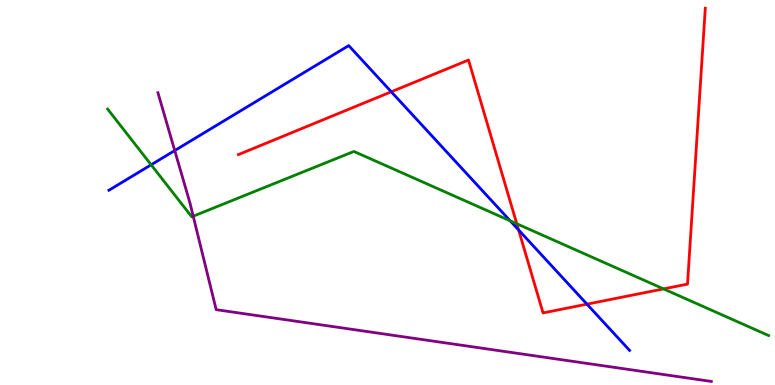[{'lines': ['blue', 'red'], 'intersections': [{'x': 5.05, 'y': 7.62}, {'x': 6.69, 'y': 4.03}, {'x': 7.57, 'y': 2.1}]}, {'lines': ['green', 'red'], 'intersections': [{'x': 6.67, 'y': 4.19}, {'x': 8.56, 'y': 2.5}]}, {'lines': ['purple', 'red'], 'intersections': []}, {'lines': ['blue', 'green'], 'intersections': [{'x': 1.95, 'y': 5.72}, {'x': 6.58, 'y': 4.26}]}, {'lines': ['blue', 'purple'], 'intersections': [{'x': 2.25, 'y': 6.09}]}, {'lines': ['green', 'purple'], 'intersections': [{'x': 2.49, 'y': 4.38}]}]